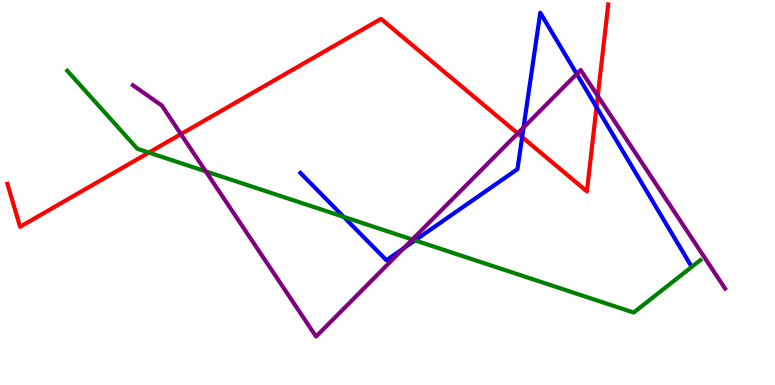[{'lines': ['blue', 'red'], 'intersections': [{'x': 6.74, 'y': 6.44}, {'x': 7.7, 'y': 7.22}]}, {'lines': ['green', 'red'], 'intersections': [{'x': 1.92, 'y': 6.04}]}, {'lines': ['purple', 'red'], 'intersections': [{'x': 2.33, 'y': 6.52}, {'x': 6.68, 'y': 6.54}, {'x': 7.71, 'y': 7.51}]}, {'lines': ['blue', 'green'], 'intersections': [{'x': 4.43, 'y': 4.37}, {'x': 5.35, 'y': 3.76}]}, {'lines': ['blue', 'purple'], 'intersections': [{'x': 5.21, 'y': 3.55}, {'x': 6.76, 'y': 6.69}, {'x': 7.44, 'y': 8.08}]}, {'lines': ['green', 'purple'], 'intersections': [{'x': 2.65, 'y': 5.55}, {'x': 5.32, 'y': 3.78}]}]